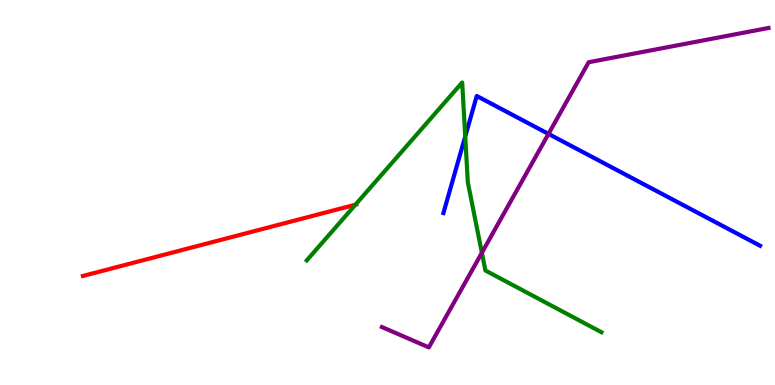[{'lines': ['blue', 'red'], 'intersections': []}, {'lines': ['green', 'red'], 'intersections': [{'x': 4.59, 'y': 4.68}]}, {'lines': ['purple', 'red'], 'intersections': []}, {'lines': ['blue', 'green'], 'intersections': [{'x': 6.0, 'y': 6.46}]}, {'lines': ['blue', 'purple'], 'intersections': [{'x': 7.08, 'y': 6.52}]}, {'lines': ['green', 'purple'], 'intersections': [{'x': 6.22, 'y': 3.44}]}]